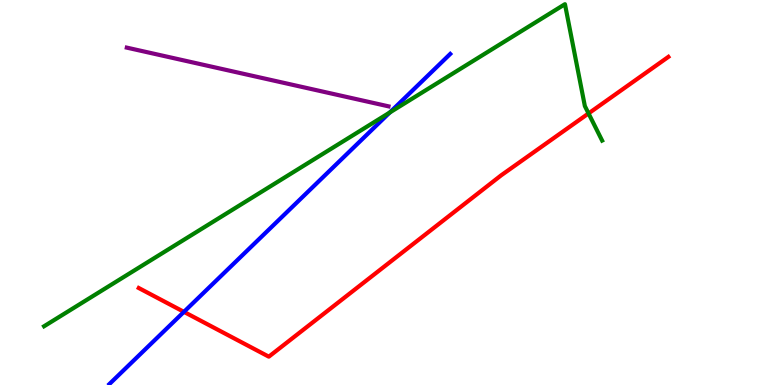[{'lines': ['blue', 'red'], 'intersections': [{'x': 2.37, 'y': 1.9}]}, {'lines': ['green', 'red'], 'intersections': [{'x': 7.59, 'y': 7.05}]}, {'lines': ['purple', 'red'], 'intersections': []}, {'lines': ['blue', 'green'], 'intersections': [{'x': 5.03, 'y': 7.08}]}, {'lines': ['blue', 'purple'], 'intersections': []}, {'lines': ['green', 'purple'], 'intersections': []}]